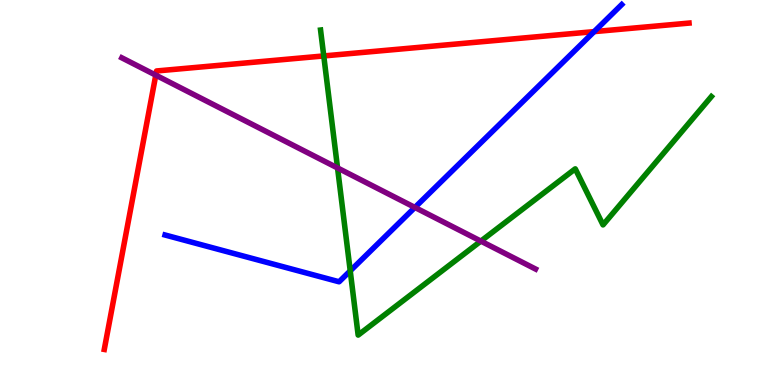[{'lines': ['blue', 'red'], 'intersections': [{'x': 7.67, 'y': 9.18}]}, {'lines': ['green', 'red'], 'intersections': [{'x': 4.18, 'y': 8.55}]}, {'lines': ['purple', 'red'], 'intersections': [{'x': 2.01, 'y': 8.05}]}, {'lines': ['blue', 'green'], 'intersections': [{'x': 4.52, 'y': 2.96}]}, {'lines': ['blue', 'purple'], 'intersections': [{'x': 5.35, 'y': 4.61}]}, {'lines': ['green', 'purple'], 'intersections': [{'x': 4.36, 'y': 5.64}, {'x': 6.2, 'y': 3.74}]}]